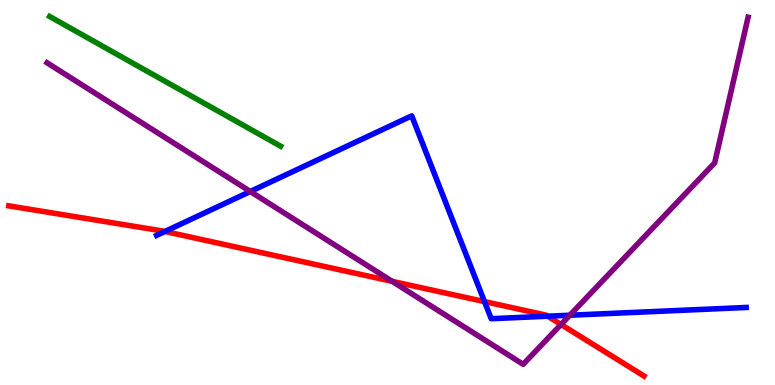[{'lines': ['blue', 'red'], 'intersections': [{'x': 2.13, 'y': 3.99}, {'x': 6.25, 'y': 2.17}, {'x': 7.07, 'y': 1.79}]}, {'lines': ['green', 'red'], 'intersections': []}, {'lines': ['purple', 'red'], 'intersections': [{'x': 5.06, 'y': 2.69}, {'x': 7.24, 'y': 1.57}]}, {'lines': ['blue', 'green'], 'intersections': []}, {'lines': ['blue', 'purple'], 'intersections': [{'x': 3.23, 'y': 5.03}, {'x': 7.35, 'y': 1.81}]}, {'lines': ['green', 'purple'], 'intersections': []}]